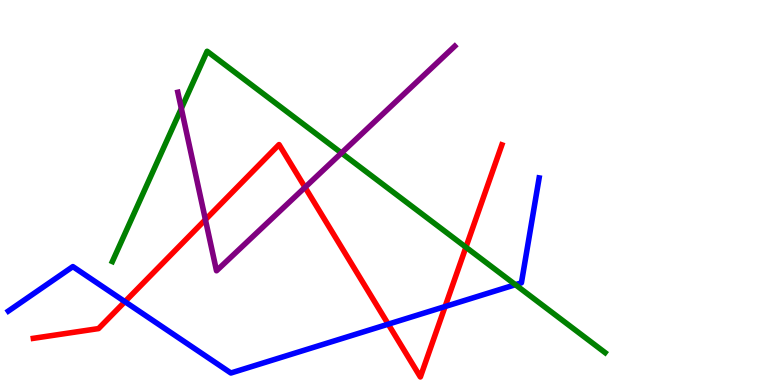[{'lines': ['blue', 'red'], 'intersections': [{'x': 1.61, 'y': 2.16}, {'x': 5.01, 'y': 1.58}, {'x': 5.74, 'y': 2.04}]}, {'lines': ['green', 'red'], 'intersections': [{'x': 6.01, 'y': 3.58}]}, {'lines': ['purple', 'red'], 'intersections': [{'x': 2.65, 'y': 4.3}, {'x': 3.94, 'y': 5.13}]}, {'lines': ['blue', 'green'], 'intersections': [{'x': 6.65, 'y': 2.61}]}, {'lines': ['blue', 'purple'], 'intersections': []}, {'lines': ['green', 'purple'], 'intersections': [{'x': 2.34, 'y': 7.18}, {'x': 4.41, 'y': 6.03}]}]